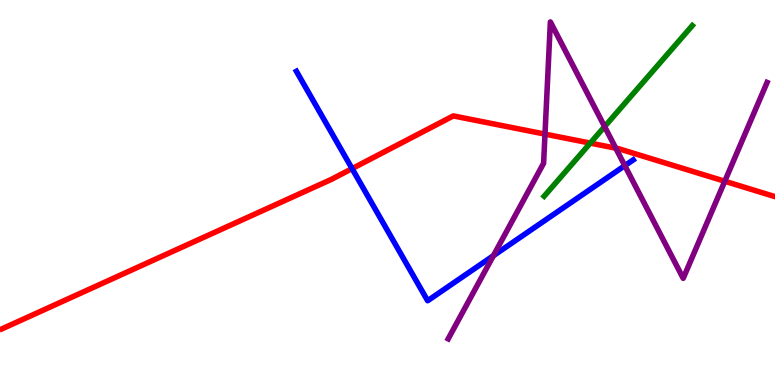[{'lines': ['blue', 'red'], 'intersections': [{'x': 4.54, 'y': 5.62}]}, {'lines': ['green', 'red'], 'intersections': [{'x': 7.62, 'y': 6.28}]}, {'lines': ['purple', 'red'], 'intersections': [{'x': 7.03, 'y': 6.52}, {'x': 7.95, 'y': 6.15}, {'x': 9.35, 'y': 5.29}]}, {'lines': ['blue', 'green'], 'intersections': []}, {'lines': ['blue', 'purple'], 'intersections': [{'x': 6.37, 'y': 3.36}, {'x': 8.06, 'y': 5.7}]}, {'lines': ['green', 'purple'], 'intersections': [{'x': 7.8, 'y': 6.71}]}]